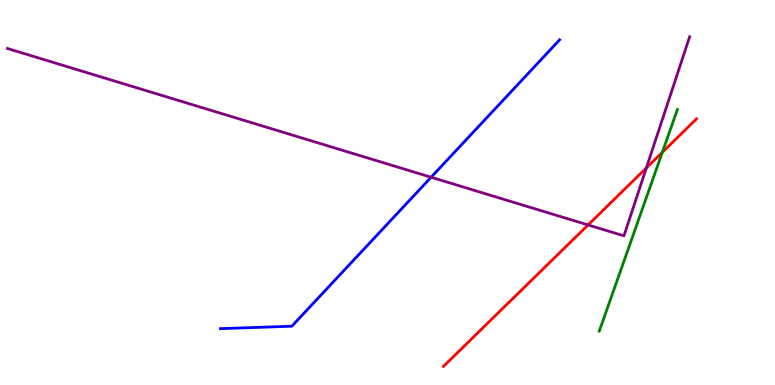[{'lines': ['blue', 'red'], 'intersections': []}, {'lines': ['green', 'red'], 'intersections': [{'x': 8.55, 'y': 6.04}]}, {'lines': ['purple', 'red'], 'intersections': [{'x': 7.59, 'y': 4.16}, {'x': 8.34, 'y': 5.64}]}, {'lines': ['blue', 'green'], 'intersections': []}, {'lines': ['blue', 'purple'], 'intersections': [{'x': 5.56, 'y': 5.4}]}, {'lines': ['green', 'purple'], 'intersections': []}]